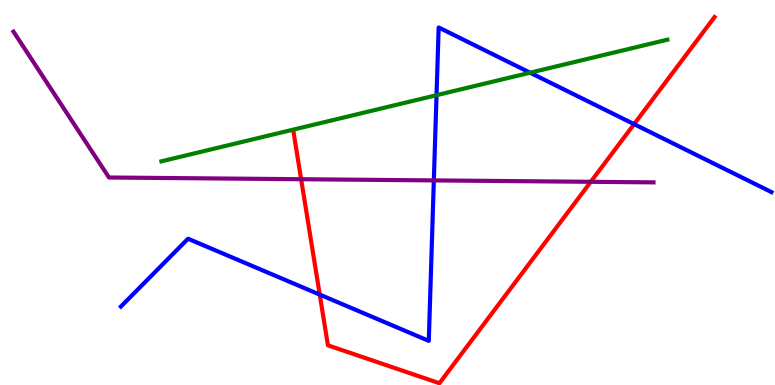[{'lines': ['blue', 'red'], 'intersections': [{'x': 4.13, 'y': 2.35}, {'x': 8.18, 'y': 6.78}]}, {'lines': ['green', 'red'], 'intersections': []}, {'lines': ['purple', 'red'], 'intersections': [{'x': 3.89, 'y': 5.35}, {'x': 7.62, 'y': 5.28}]}, {'lines': ['blue', 'green'], 'intersections': [{'x': 5.63, 'y': 7.53}, {'x': 6.84, 'y': 8.11}]}, {'lines': ['blue', 'purple'], 'intersections': [{'x': 5.6, 'y': 5.31}]}, {'lines': ['green', 'purple'], 'intersections': []}]